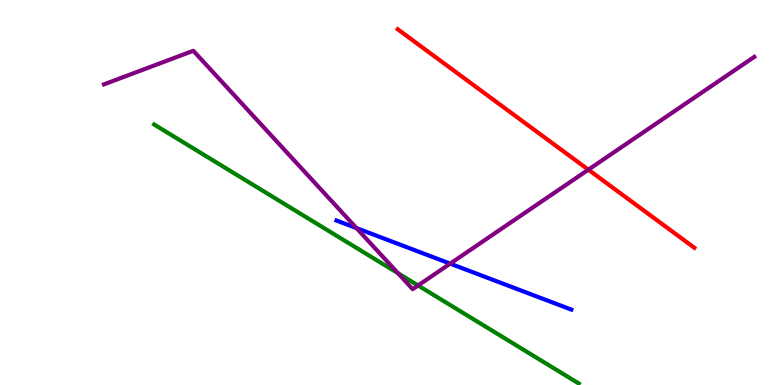[{'lines': ['blue', 'red'], 'intersections': []}, {'lines': ['green', 'red'], 'intersections': []}, {'lines': ['purple', 'red'], 'intersections': [{'x': 7.59, 'y': 5.59}]}, {'lines': ['blue', 'green'], 'intersections': []}, {'lines': ['blue', 'purple'], 'intersections': [{'x': 4.6, 'y': 4.08}, {'x': 5.81, 'y': 3.15}]}, {'lines': ['green', 'purple'], 'intersections': [{'x': 5.14, 'y': 2.9}, {'x': 5.39, 'y': 2.59}]}]